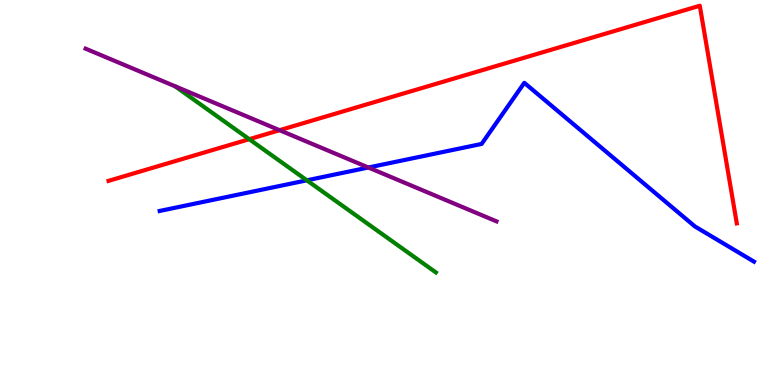[{'lines': ['blue', 'red'], 'intersections': []}, {'lines': ['green', 'red'], 'intersections': [{'x': 3.22, 'y': 6.38}]}, {'lines': ['purple', 'red'], 'intersections': [{'x': 3.61, 'y': 6.62}]}, {'lines': ['blue', 'green'], 'intersections': [{'x': 3.96, 'y': 5.32}]}, {'lines': ['blue', 'purple'], 'intersections': [{'x': 4.75, 'y': 5.65}]}, {'lines': ['green', 'purple'], 'intersections': []}]